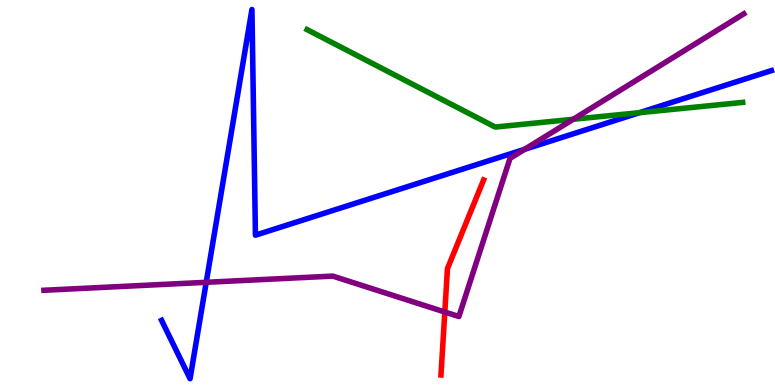[{'lines': ['blue', 'red'], 'intersections': []}, {'lines': ['green', 'red'], 'intersections': []}, {'lines': ['purple', 'red'], 'intersections': [{'x': 5.74, 'y': 1.9}]}, {'lines': ['blue', 'green'], 'intersections': [{'x': 8.25, 'y': 7.07}]}, {'lines': ['blue', 'purple'], 'intersections': [{'x': 2.66, 'y': 2.67}, {'x': 6.77, 'y': 6.12}]}, {'lines': ['green', 'purple'], 'intersections': [{'x': 7.4, 'y': 6.9}]}]